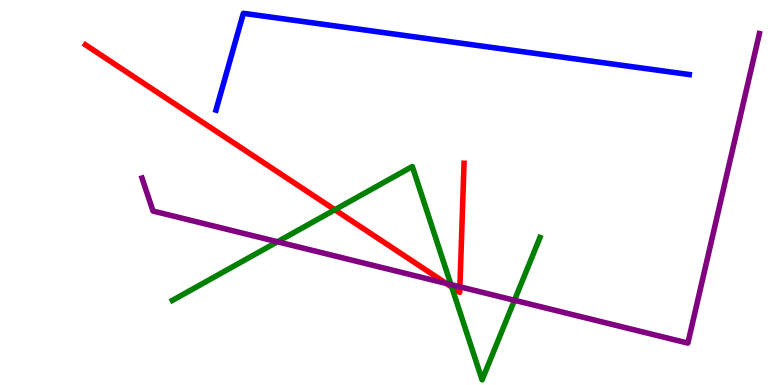[{'lines': ['blue', 'red'], 'intersections': []}, {'lines': ['green', 'red'], 'intersections': [{'x': 4.32, 'y': 4.55}, {'x': 5.83, 'y': 2.54}]}, {'lines': ['purple', 'red'], 'intersections': [{'x': 5.76, 'y': 2.64}, {'x': 5.93, 'y': 2.55}]}, {'lines': ['blue', 'green'], 'intersections': []}, {'lines': ['blue', 'purple'], 'intersections': []}, {'lines': ['green', 'purple'], 'intersections': [{'x': 3.58, 'y': 3.72}, {'x': 5.82, 'y': 2.61}, {'x': 6.64, 'y': 2.2}]}]